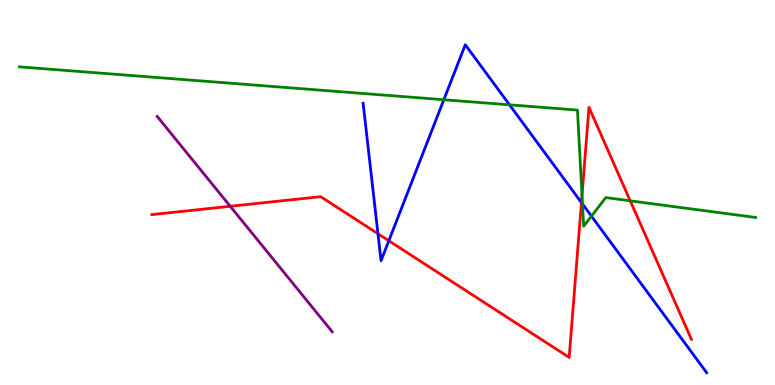[{'lines': ['blue', 'red'], 'intersections': [{'x': 4.88, 'y': 3.93}, {'x': 5.02, 'y': 3.75}, {'x': 7.5, 'y': 4.74}]}, {'lines': ['green', 'red'], 'intersections': [{'x': 7.51, 'y': 4.93}, {'x': 8.13, 'y': 4.78}]}, {'lines': ['purple', 'red'], 'intersections': [{'x': 2.97, 'y': 4.64}]}, {'lines': ['blue', 'green'], 'intersections': [{'x': 5.73, 'y': 7.41}, {'x': 6.57, 'y': 7.28}, {'x': 7.52, 'y': 4.7}, {'x': 7.63, 'y': 4.39}]}, {'lines': ['blue', 'purple'], 'intersections': []}, {'lines': ['green', 'purple'], 'intersections': []}]